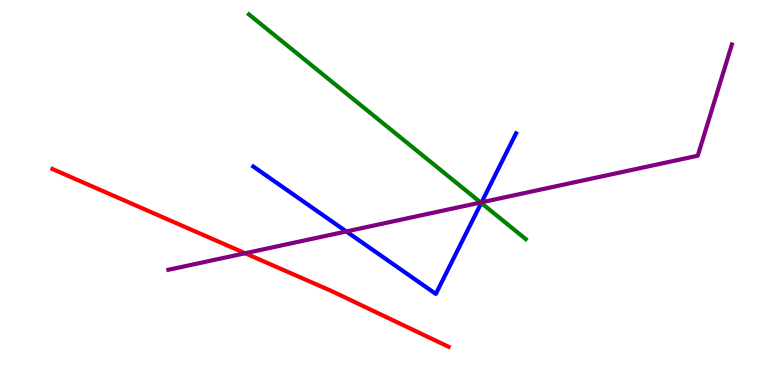[{'lines': ['blue', 'red'], 'intersections': []}, {'lines': ['green', 'red'], 'intersections': []}, {'lines': ['purple', 'red'], 'intersections': [{'x': 3.16, 'y': 3.42}]}, {'lines': ['blue', 'green'], 'intersections': [{'x': 6.21, 'y': 4.73}]}, {'lines': ['blue', 'purple'], 'intersections': [{'x': 4.47, 'y': 3.99}, {'x': 6.21, 'y': 4.75}]}, {'lines': ['green', 'purple'], 'intersections': [{'x': 6.2, 'y': 4.74}]}]